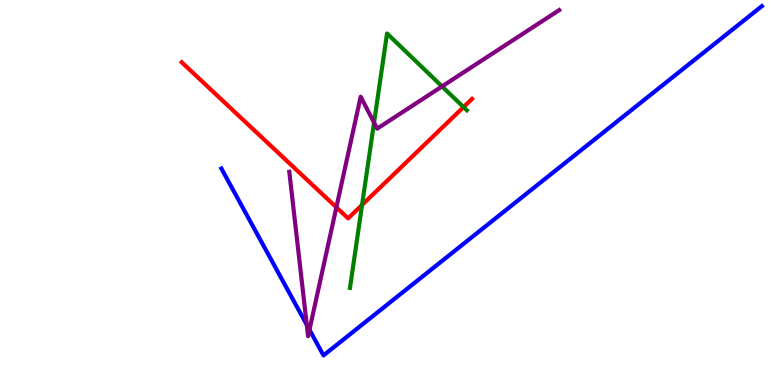[{'lines': ['blue', 'red'], 'intersections': []}, {'lines': ['green', 'red'], 'intersections': [{'x': 4.67, 'y': 4.68}, {'x': 5.98, 'y': 7.22}]}, {'lines': ['purple', 'red'], 'intersections': [{'x': 4.34, 'y': 4.62}]}, {'lines': ['blue', 'green'], 'intersections': []}, {'lines': ['blue', 'purple'], 'intersections': [{'x': 3.96, 'y': 1.56}, {'x': 3.99, 'y': 1.43}]}, {'lines': ['green', 'purple'], 'intersections': [{'x': 4.83, 'y': 6.82}, {'x': 5.7, 'y': 7.76}]}]